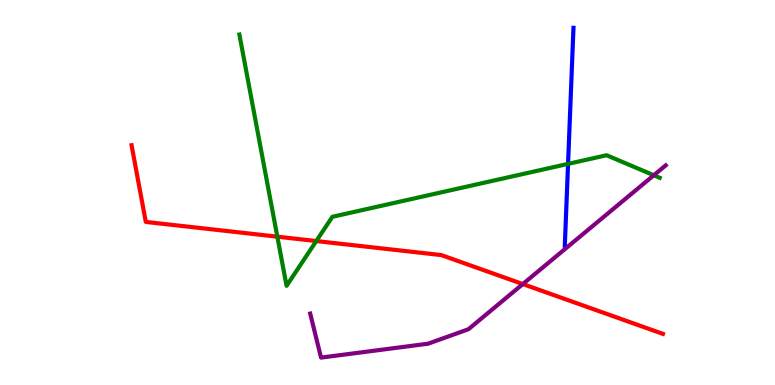[{'lines': ['blue', 'red'], 'intersections': []}, {'lines': ['green', 'red'], 'intersections': [{'x': 3.58, 'y': 3.85}, {'x': 4.08, 'y': 3.74}]}, {'lines': ['purple', 'red'], 'intersections': [{'x': 6.75, 'y': 2.62}]}, {'lines': ['blue', 'green'], 'intersections': [{'x': 7.33, 'y': 5.74}]}, {'lines': ['blue', 'purple'], 'intersections': []}, {'lines': ['green', 'purple'], 'intersections': [{'x': 8.44, 'y': 5.45}]}]